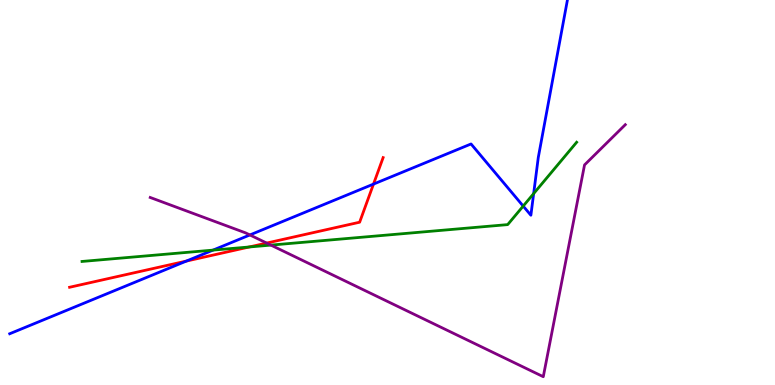[{'lines': ['blue', 'red'], 'intersections': [{'x': 2.4, 'y': 3.22}, {'x': 4.82, 'y': 5.22}]}, {'lines': ['green', 'red'], 'intersections': [{'x': 3.22, 'y': 3.58}]}, {'lines': ['purple', 'red'], 'intersections': [{'x': 3.44, 'y': 3.69}]}, {'lines': ['blue', 'green'], 'intersections': [{'x': 2.75, 'y': 3.5}, {'x': 6.75, 'y': 4.65}, {'x': 6.89, 'y': 4.97}]}, {'lines': ['blue', 'purple'], 'intersections': [{'x': 3.22, 'y': 3.9}]}, {'lines': ['green', 'purple'], 'intersections': [{'x': 3.5, 'y': 3.63}]}]